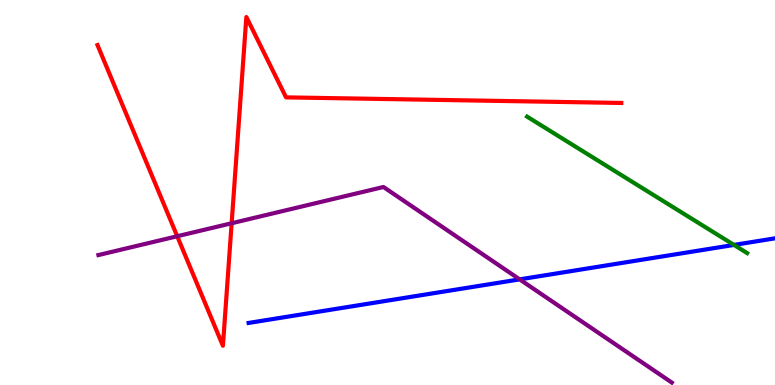[{'lines': ['blue', 'red'], 'intersections': []}, {'lines': ['green', 'red'], 'intersections': []}, {'lines': ['purple', 'red'], 'intersections': [{'x': 2.29, 'y': 3.86}, {'x': 2.99, 'y': 4.2}]}, {'lines': ['blue', 'green'], 'intersections': [{'x': 9.47, 'y': 3.64}]}, {'lines': ['blue', 'purple'], 'intersections': [{'x': 6.71, 'y': 2.74}]}, {'lines': ['green', 'purple'], 'intersections': []}]